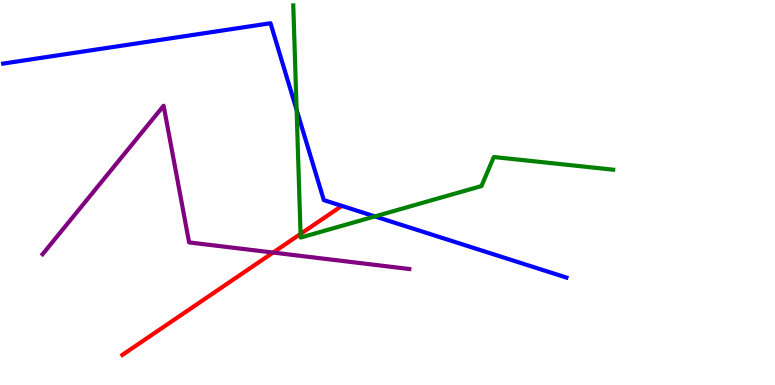[{'lines': ['blue', 'red'], 'intersections': []}, {'lines': ['green', 'red'], 'intersections': [{'x': 3.88, 'y': 3.92}]}, {'lines': ['purple', 'red'], 'intersections': [{'x': 3.52, 'y': 3.44}]}, {'lines': ['blue', 'green'], 'intersections': [{'x': 3.83, 'y': 7.15}, {'x': 4.84, 'y': 4.38}]}, {'lines': ['blue', 'purple'], 'intersections': []}, {'lines': ['green', 'purple'], 'intersections': []}]